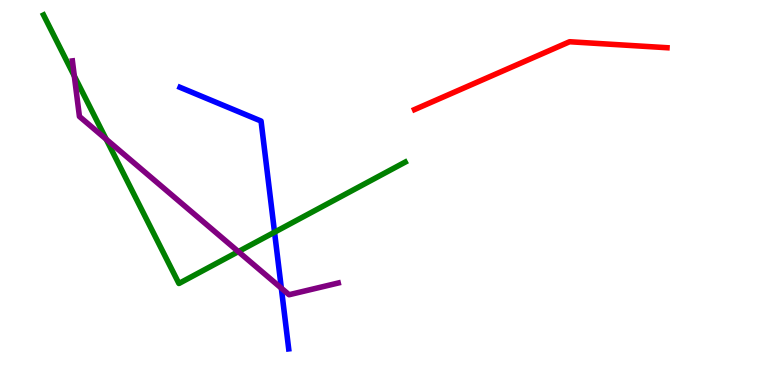[{'lines': ['blue', 'red'], 'intersections': []}, {'lines': ['green', 'red'], 'intersections': []}, {'lines': ['purple', 'red'], 'intersections': []}, {'lines': ['blue', 'green'], 'intersections': [{'x': 3.54, 'y': 3.97}]}, {'lines': ['blue', 'purple'], 'intersections': [{'x': 3.63, 'y': 2.52}]}, {'lines': ['green', 'purple'], 'intersections': [{'x': 0.959, 'y': 8.03}, {'x': 1.37, 'y': 6.38}, {'x': 3.08, 'y': 3.46}]}]